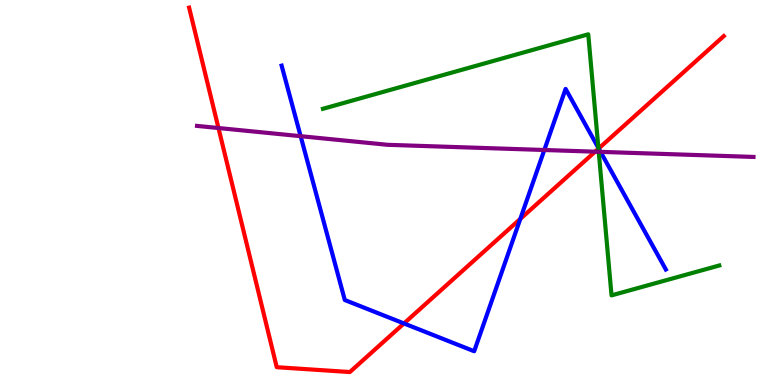[{'lines': ['blue', 'red'], 'intersections': [{'x': 5.21, 'y': 1.6}, {'x': 6.71, 'y': 4.31}, {'x': 7.72, 'y': 6.14}]}, {'lines': ['green', 'red'], 'intersections': [{'x': 7.72, 'y': 6.14}]}, {'lines': ['purple', 'red'], 'intersections': [{'x': 2.82, 'y': 6.67}, {'x': 7.68, 'y': 6.06}]}, {'lines': ['blue', 'green'], 'intersections': [{'x': 7.72, 'y': 6.16}]}, {'lines': ['blue', 'purple'], 'intersections': [{'x': 3.88, 'y': 6.46}, {'x': 7.02, 'y': 6.1}, {'x': 7.75, 'y': 6.06}]}, {'lines': ['green', 'purple'], 'intersections': [{'x': 7.73, 'y': 6.06}]}]